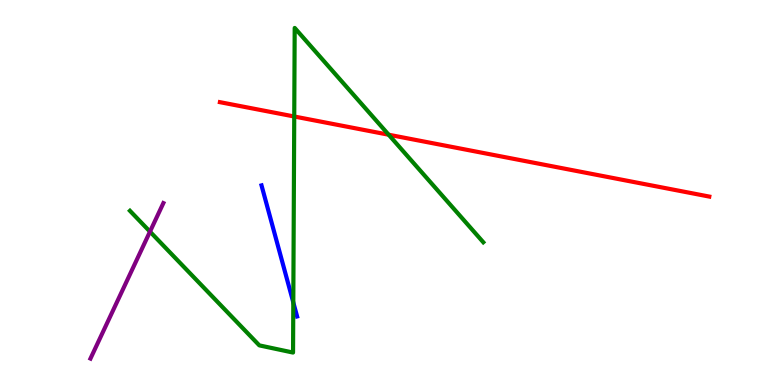[{'lines': ['blue', 'red'], 'intersections': []}, {'lines': ['green', 'red'], 'intersections': [{'x': 3.8, 'y': 6.97}, {'x': 5.01, 'y': 6.5}]}, {'lines': ['purple', 'red'], 'intersections': []}, {'lines': ['blue', 'green'], 'intersections': [{'x': 3.78, 'y': 2.14}]}, {'lines': ['blue', 'purple'], 'intersections': []}, {'lines': ['green', 'purple'], 'intersections': [{'x': 1.94, 'y': 3.98}]}]